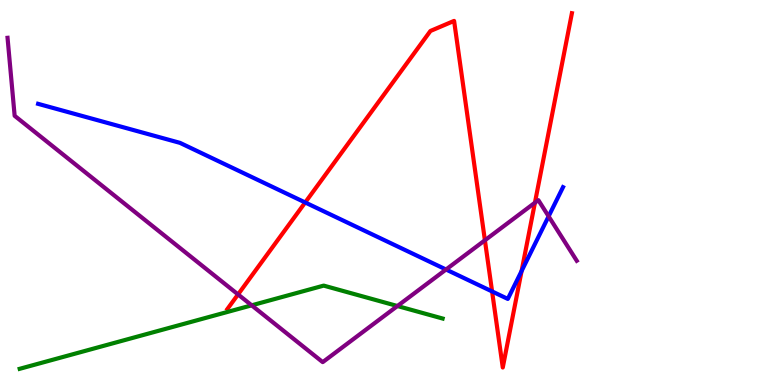[{'lines': ['blue', 'red'], 'intersections': [{'x': 3.94, 'y': 4.74}, {'x': 6.35, 'y': 2.43}, {'x': 6.73, 'y': 2.96}]}, {'lines': ['green', 'red'], 'intersections': []}, {'lines': ['purple', 'red'], 'intersections': [{'x': 3.07, 'y': 2.35}, {'x': 6.26, 'y': 3.76}, {'x': 6.9, 'y': 4.73}]}, {'lines': ['blue', 'green'], 'intersections': []}, {'lines': ['blue', 'purple'], 'intersections': [{'x': 5.76, 'y': 3.0}, {'x': 7.08, 'y': 4.38}]}, {'lines': ['green', 'purple'], 'intersections': [{'x': 3.25, 'y': 2.07}, {'x': 5.13, 'y': 2.05}]}]